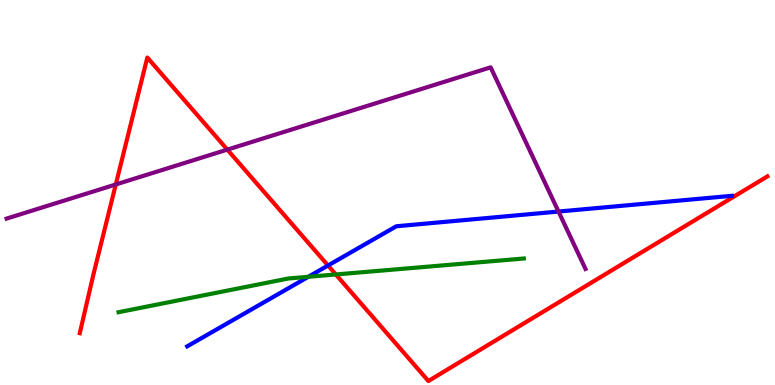[{'lines': ['blue', 'red'], 'intersections': [{'x': 4.23, 'y': 3.1}]}, {'lines': ['green', 'red'], 'intersections': [{'x': 4.33, 'y': 2.87}]}, {'lines': ['purple', 'red'], 'intersections': [{'x': 1.49, 'y': 5.21}, {'x': 2.93, 'y': 6.11}]}, {'lines': ['blue', 'green'], 'intersections': [{'x': 3.98, 'y': 2.81}]}, {'lines': ['blue', 'purple'], 'intersections': [{'x': 7.21, 'y': 4.51}]}, {'lines': ['green', 'purple'], 'intersections': []}]